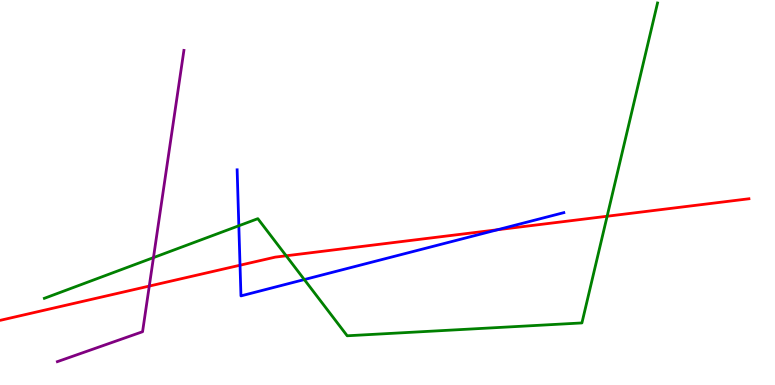[{'lines': ['blue', 'red'], 'intersections': [{'x': 3.1, 'y': 3.11}, {'x': 6.42, 'y': 4.03}]}, {'lines': ['green', 'red'], 'intersections': [{'x': 3.69, 'y': 3.36}, {'x': 7.83, 'y': 4.38}]}, {'lines': ['purple', 'red'], 'intersections': [{'x': 1.93, 'y': 2.57}]}, {'lines': ['blue', 'green'], 'intersections': [{'x': 3.08, 'y': 4.14}, {'x': 3.93, 'y': 2.74}]}, {'lines': ['blue', 'purple'], 'intersections': []}, {'lines': ['green', 'purple'], 'intersections': [{'x': 1.98, 'y': 3.31}]}]